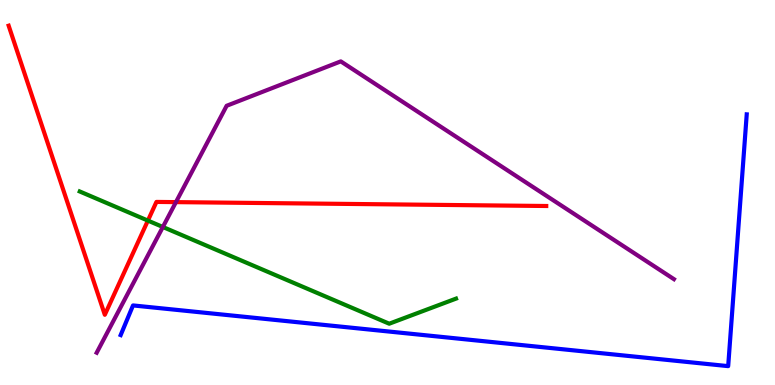[{'lines': ['blue', 'red'], 'intersections': []}, {'lines': ['green', 'red'], 'intersections': [{'x': 1.91, 'y': 4.27}]}, {'lines': ['purple', 'red'], 'intersections': [{'x': 2.27, 'y': 4.75}]}, {'lines': ['blue', 'green'], 'intersections': []}, {'lines': ['blue', 'purple'], 'intersections': []}, {'lines': ['green', 'purple'], 'intersections': [{'x': 2.1, 'y': 4.1}]}]